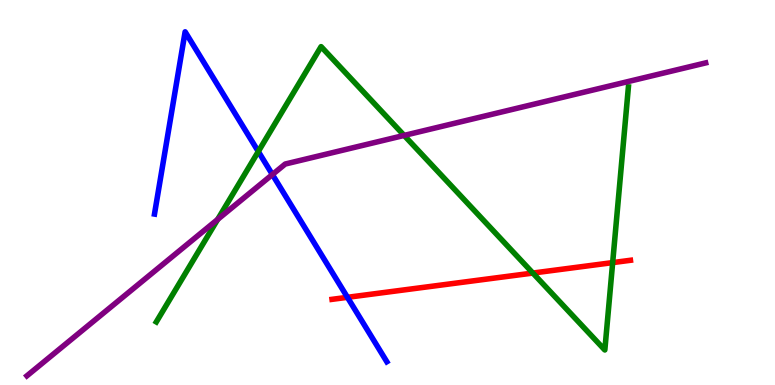[{'lines': ['blue', 'red'], 'intersections': [{'x': 4.48, 'y': 2.28}]}, {'lines': ['green', 'red'], 'intersections': [{'x': 6.88, 'y': 2.91}, {'x': 7.91, 'y': 3.18}]}, {'lines': ['purple', 'red'], 'intersections': []}, {'lines': ['blue', 'green'], 'intersections': [{'x': 3.33, 'y': 6.06}]}, {'lines': ['blue', 'purple'], 'intersections': [{'x': 3.51, 'y': 5.47}]}, {'lines': ['green', 'purple'], 'intersections': [{'x': 2.81, 'y': 4.3}, {'x': 5.21, 'y': 6.48}]}]